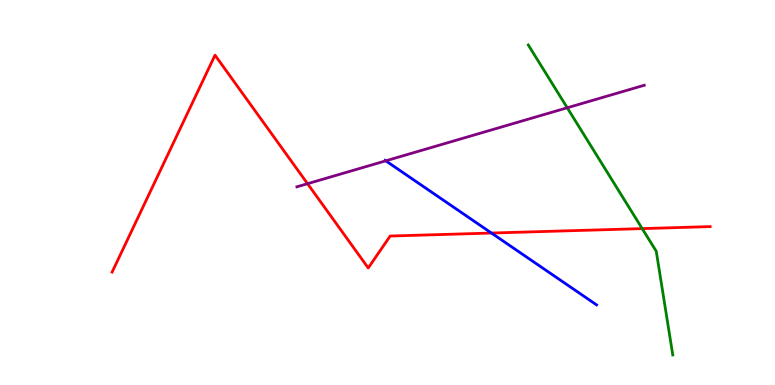[{'lines': ['blue', 'red'], 'intersections': [{'x': 6.34, 'y': 3.95}]}, {'lines': ['green', 'red'], 'intersections': [{'x': 8.29, 'y': 4.06}]}, {'lines': ['purple', 'red'], 'intersections': [{'x': 3.97, 'y': 5.23}]}, {'lines': ['blue', 'green'], 'intersections': []}, {'lines': ['blue', 'purple'], 'intersections': [{'x': 4.98, 'y': 5.82}]}, {'lines': ['green', 'purple'], 'intersections': [{'x': 7.32, 'y': 7.2}]}]